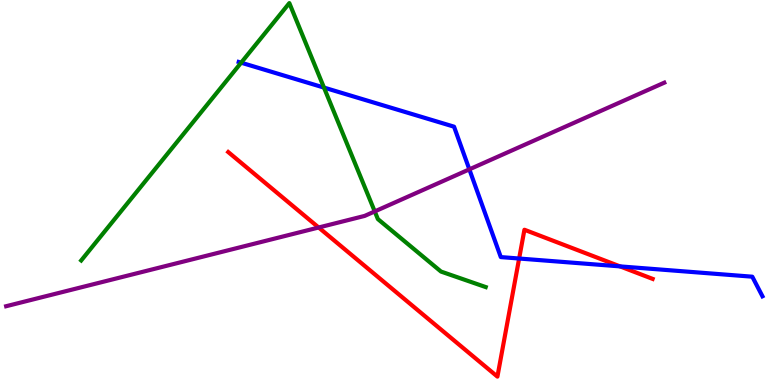[{'lines': ['blue', 'red'], 'intersections': [{'x': 6.7, 'y': 3.29}, {'x': 8.0, 'y': 3.08}]}, {'lines': ['green', 'red'], 'intersections': []}, {'lines': ['purple', 'red'], 'intersections': [{'x': 4.11, 'y': 4.09}]}, {'lines': ['blue', 'green'], 'intersections': [{'x': 3.11, 'y': 8.37}, {'x': 4.18, 'y': 7.73}]}, {'lines': ['blue', 'purple'], 'intersections': [{'x': 6.06, 'y': 5.6}]}, {'lines': ['green', 'purple'], 'intersections': [{'x': 4.84, 'y': 4.51}]}]